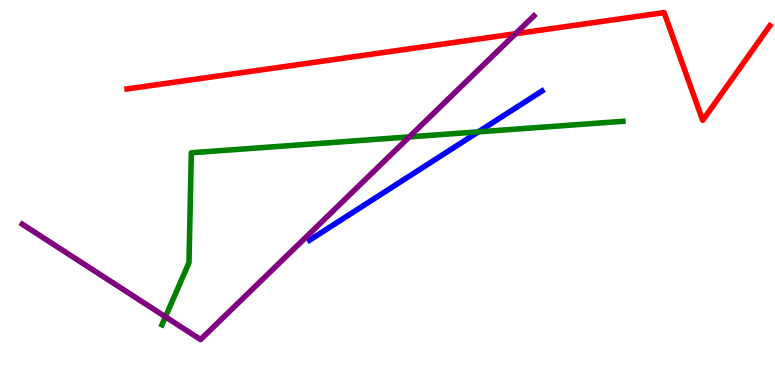[{'lines': ['blue', 'red'], 'intersections': []}, {'lines': ['green', 'red'], 'intersections': []}, {'lines': ['purple', 'red'], 'intersections': [{'x': 6.65, 'y': 9.12}]}, {'lines': ['blue', 'green'], 'intersections': [{'x': 6.17, 'y': 6.58}]}, {'lines': ['blue', 'purple'], 'intersections': []}, {'lines': ['green', 'purple'], 'intersections': [{'x': 2.13, 'y': 1.77}, {'x': 5.28, 'y': 6.44}]}]